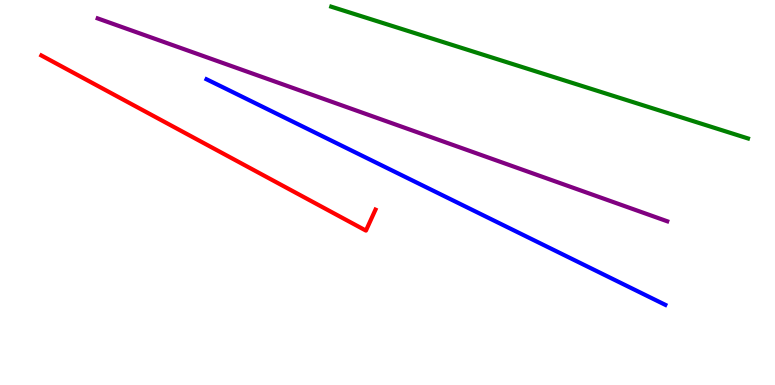[{'lines': ['blue', 'red'], 'intersections': []}, {'lines': ['green', 'red'], 'intersections': []}, {'lines': ['purple', 'red'], 'intersections': []}, {'lines': ['blue', 'green'], 'intersections': []}, {'lines': ['blue', 'purple'], 'intersections': []}, {'lines': ['green', 'purple'], 'intersections': []}]